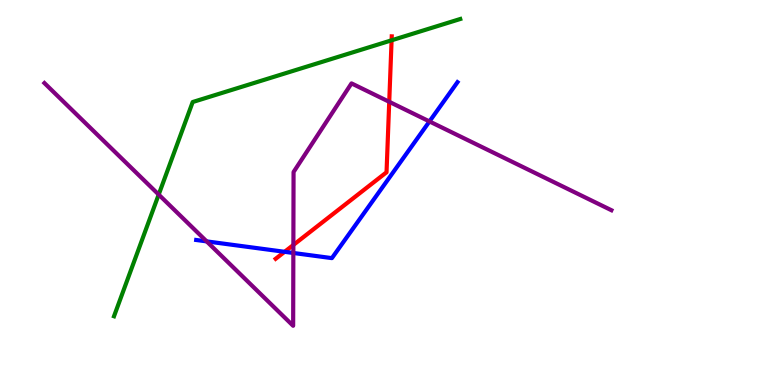[{'lines': ['blue', 'red'], 'intersections': [{'x': 3.67, 'y': 3.46}]}, {'lines': ['green', 'red'], 'intersections': [{'x': 5.05, 'y': 8.95}]}, {'lines': ['purple', 'red'], 'intersections': [{'x': 3.79, 'y': 3.64}, {'x': 5.02, 'y': 7.36}]}, {'lines': ['blue', 'green'], 'intersections': []}, {'lines': ['blue', 'purple'], 'intersections': [{'x': 2.67, 'y': 3.73}, {'x': 3.79, 'y': 3.43}, {'x': 5.54, 'y': 6.85}]}, {'lines': ['green', 'purple'], 'intersections': [{'x': 2.05, 'y': 4.95}]}]